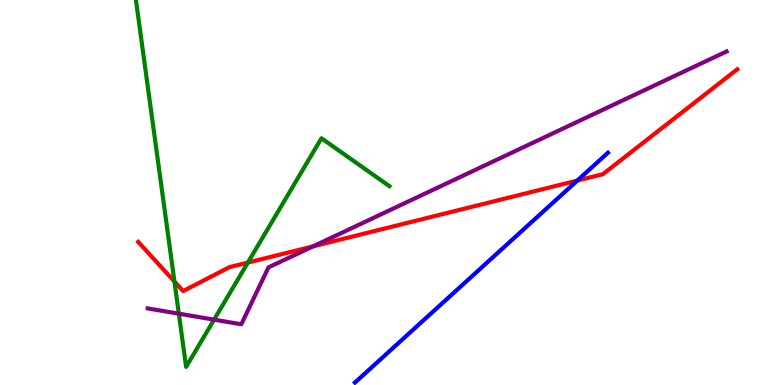[{'lines': ['blue', 'red'], 'intersections': [{'x': 7.45, 'y': 5.31}]}, {'lines': ['green', 'red'], 'intersections': [{'x': 2.25, 'y': 2.69}, {'x': 3.2, 'y': 3.18}]}, {'lines': ['purple', 'red'], 'intersections': [{'x': 4.04, 'y': 3.6}]}, {'lines': ['blue', 'green'], 'intersections': []}, {'lines': ['blue', 'purple'], 'intersections': []}, {'lines': ['green', 'purple'], 'intersections': [{'x': 2.31, 'y': 1.85}, {'x': 2.76, 'y': 1.7}]}]